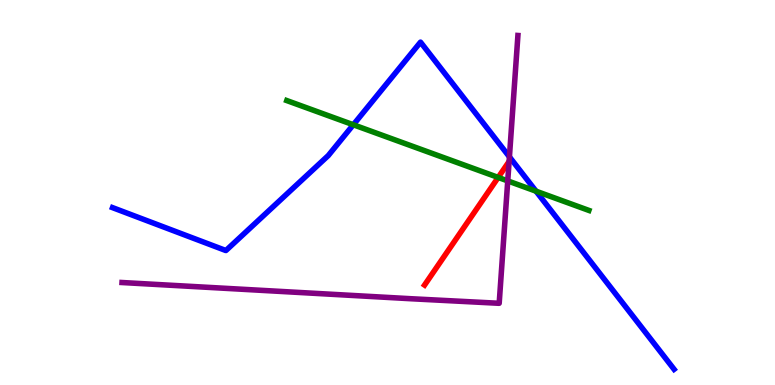[{'lines': ['blue', 'red'], 'intersections': []}, {'lines': ['green', 'red'], 'intersections': [{'x': 6.43, 'y': 5.39}]}, {'lines': ['purple', 'red'], 'intersections': []}, {'lines': ['blue', 'green'], 'intersections': [{'x': 4.56, 'y': 6.76}, {'x': 6.92, 'y': 5.03}]}, {'lines': ['blue', 'purple'], 'intersections': [{'x': 6.57, 'y': 5.93}]}, {'lines': ['green', 'purple'], 'intersections': [{'x': 6.55, 'y': 5.3}]}]